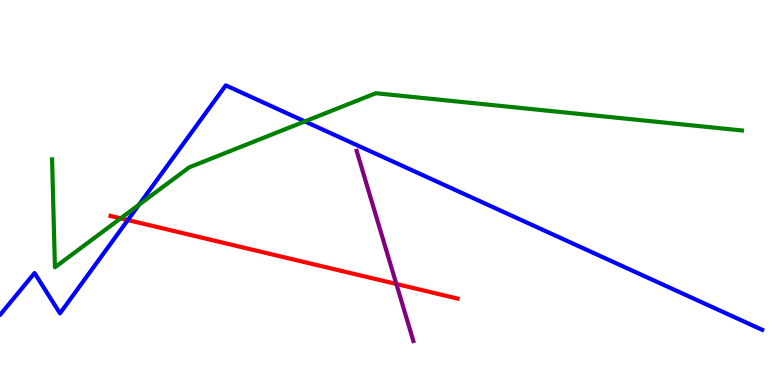[{'lines': ['blue', 'red'], 'intersections': [{'x': 1.65, 'y': 4.28}]}, {'lines': ['green', 'red'], 'intersections': [{'x': 1.56, 'y': 4.33}]}, {'lines': ['purple', 'red'], 'intersections': [{'x': 5.11, 'y': 2.62}]}, {'lines': ['blue', 'green'], 'intersections': [{'x': 1.79, 'y': 4.68}, {'x': 3.93, 'y': 6.85}]}, {'lines': ['blue', 'purple'], 'intersections': []}, {'lines': ['green', 'purple'], 'intersections': []}]